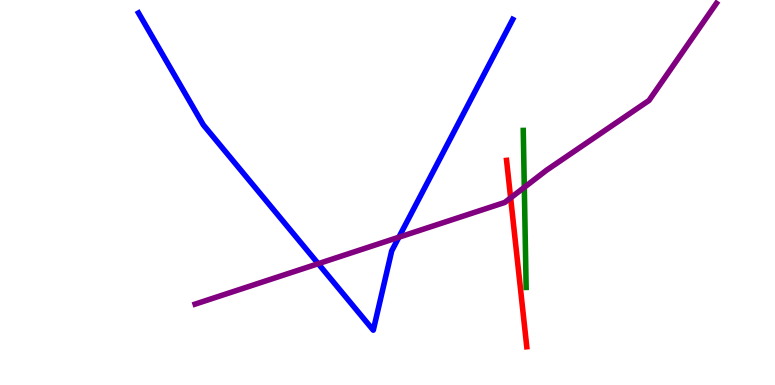[{'lines': ['blue', 'red'], 'intersections': []}, {'lines': ['green', 'red'], 'intersections': []}, {'lines': ['purple', 'red'], 'intersections': [{'x': 6.59, 'y': 4.86}]}, {'lines': ['blue', 'green'], 'intersections': []}, {'lines': ['blue', 'purple'], 'intersections': [{'x': 4.11, 'y': 3.15}, {'x': 5.15, 'y': 3.84}]}, {'lines': ['green', 'purple'], 'intersections': [{'x': 6.77, 'y': 5.13}]}]